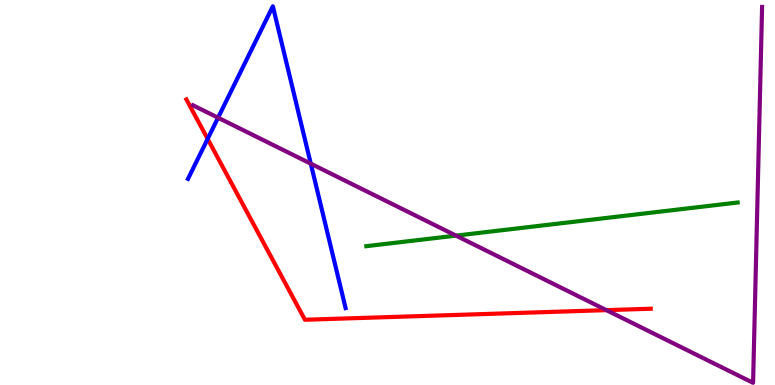[{'lines': ['blue', 'red'], 'intersections': [{'x': 2.68, 'y': 6.39}]}, {'lines': ['green', 'red'], 'intersections': []}, {'lines': ['purple', 'red'], 'intersections': [{'x': 7.82, 'y': 1.94}]}, {'lines': ['blue', 'green'], 'intersections': []}, {'lines': ['blue', 'purple'], 'intersections': [{'x': 2.81, 'y': 6.94}, {'x': 4.01, 'y': 5.75}]}, {'lines': ['green', 'purple'], 'intersections': [{'x': 5.88, 'y': 3.88}]}]